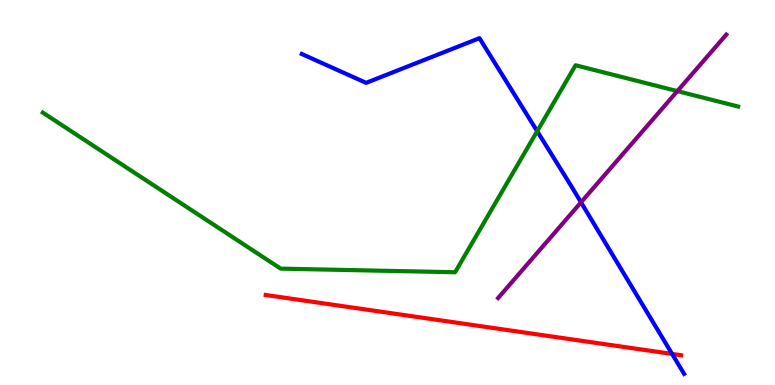[{'lines': ['blue', 'red'], 'intersections': [{'x': 8.67, 'y': 0.807}]}, {'lines': ['green', 'red'], 'intersections': []}, {'lines': ['purple', 'red'], 'intersections': []}, {'lines': ['blue', 'green'], 'intersections': [{'x': 6.93, 'y': 6.59}]}, {'lines': ['blue', 'purple'], 'intersections': [{'x': 7.5, 'y': 4.74}]}, {'lines': ['green', 'purple'], 'intersections': [{'x': 8.74, 'y': 7.63}]}]